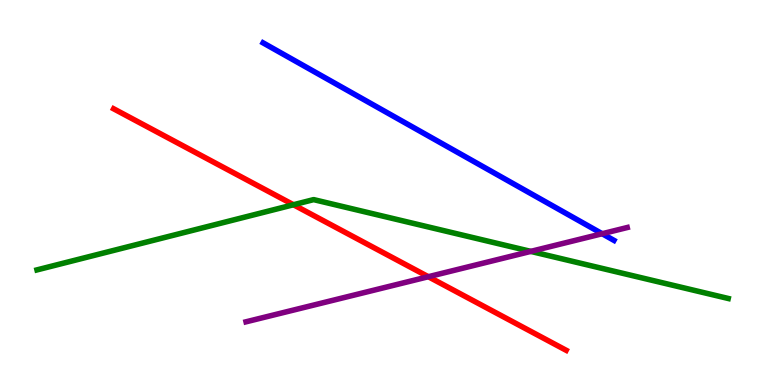[{'lines': ['blue', 'red'], 'intersections': []}, {'lines': ['green', 'red'], 'intersections': [{'x': 3.79, 'y': 4.68}]}, {'lines': ['purple', 'red'], 'intersections': [{'x': 5.53, 'y': 2.81}]}, {'lines': ['blue', 'green'], 'intersections': []}, {'lines': ['blue', 'purple'], 'intersections': [{'x': 7.77, 'y': 3.93}]}, {'lines': ['green', 'purple'], 'intersections': [{'x': 6.85, 'y': 3.47}]}]